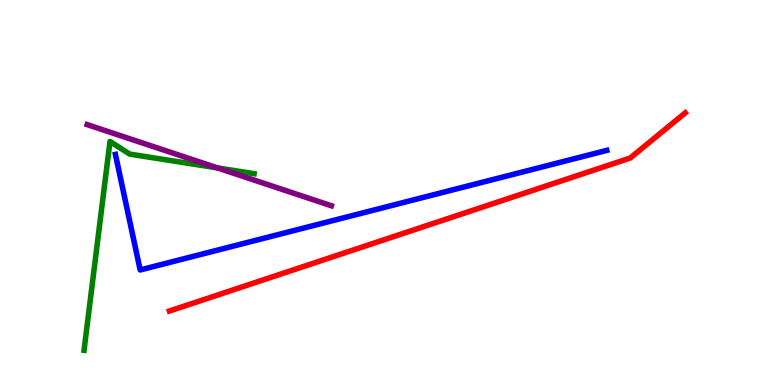[{'lines': ['blue', 'red'], 'intersections': []}, {'lines': ['green', 'red'], 'intersections': []}, {'lines': ['purple', 'red'], 'intersections': []}, {'lines': ['blue', 'green'], 'intersections': []}, {'lines': ['blue', 'purple'], 'intersections': []}, {'lines': ['green', 'purple'], 'intersections': [{'x': 2.81, 'y': 5.64}]}]